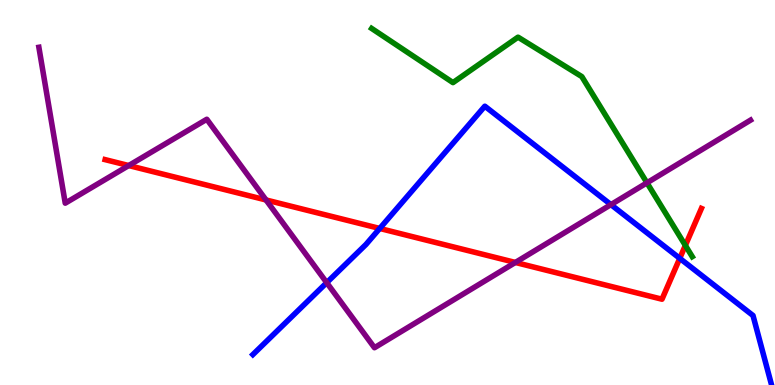[{'lines': ['blue', 'red'], 'intersections': [{'x': 4.9, 'y': 4.07}, {'x': 8.77, 'y': 3.29}]}, {'lines': ['green', 'red'], 'intersections': [{'x': 8.84, 'y': 3.63}]}, {'lines': ['purple', 'red'], 'intersections': [{'x': 1.66, 'y': 5.7}, {'x': 3.43, 'y': 4.81}, {'x': 6.65, 'y': 3.18}]}, {'lines': ['blue', 'green'], 'intersections': []}, {'lines': ['blue', 'purple'], 'intersections': [{'x': 4.22, 'y': 2.66}, {'x': 7.88, 'y': 4.69}]}, {'lines': ['green', 'purple'], 'intersections': [{'x': 8.35, 'y': 5.25}]}]